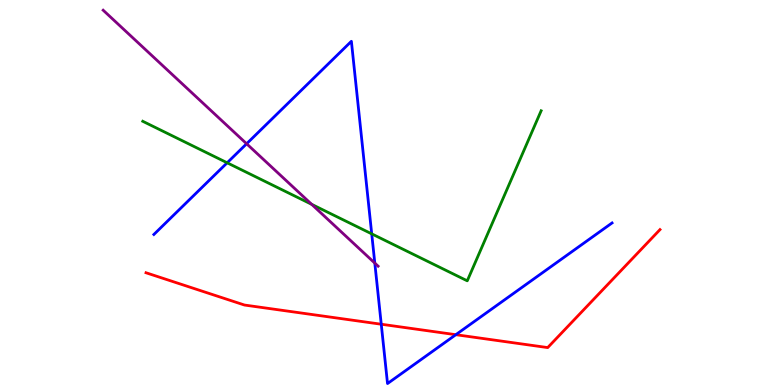[{'lines': ['blue', 'red'], 'intersections': [{'x': 4.92, 'y': 1.58}, {'x': 5.88, 'y': 1.31}]}, {'lines': ['green', 'red'], 'intersections': []}, {'lines': ['purple', 'red'], 'intersections': []}, {'lines': ['blue', 'green'], 'intersections': [{'x': 2.93, 'y': 5.77}, {'x': 4.8, 'y': 3.93}]}, {'lines': ['blue', 'purple'], 'intersections': [{'x': 3.18, 'y': 6.27}, {'x': 4.84, 'y': 3.17}]}, {'lines': ['green', 'purple'], 'intersections': [{'x': 4.02, 'y': 4.69}]}]